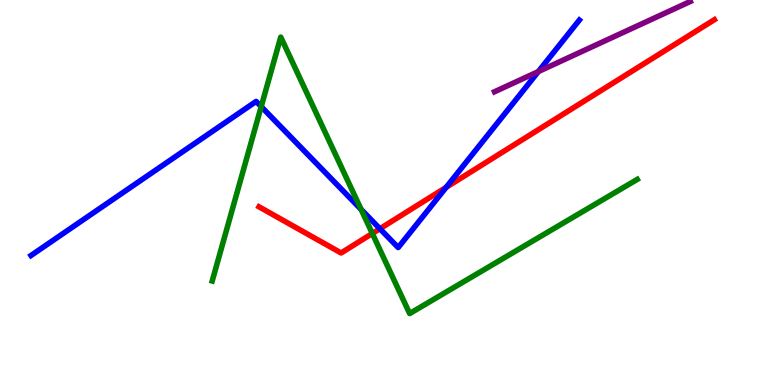[{'lines': ['blue', 'red'], 'intersections': [{'x': 4.9, 'y': 4.06}, {'x': 5.76, 'y': 5.13}]}, {'lines': ['green', 'red'], 'intersections': [{'x': 4.8, 'y': 3.94}]}, {'lines': ['purple', 'red'], 'intersections': []}, {'lines': ['blue', 'green'], 'intersections': [{'x': 3.37, 'y': 7.23}, {'x': 4.66, 'y': 4.56}]}, {'lines': ['blue', 'purple'], 'intersections': [{'x': 6.95, 'y': 8.14}]}, {'lines': ['green', 'purple'], 'intersections': []}]